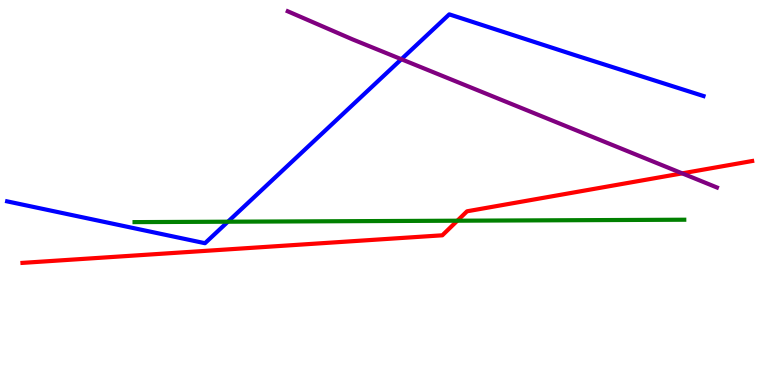[{'lines': ['blue', 'red'], 'intersections': []}, {'lines': ['green', 'red'], 'intersections': [{'x': 5.9, 'y': 4.27}]}, {'lines': ['purple', 'red'], 'intersections': [{'x': 8.8, 'y': 5.5}]}, {'lines': ['blue', 'green'], 'intersections': [{'x': 2.94, 'y': 4.24}]}, {'lines': ['blue', 'purple'], 'intersections': [{'x': 5.18, 'y': 8.46}]}, {'lines': ['green', 'purple'], 'intersections': []}]